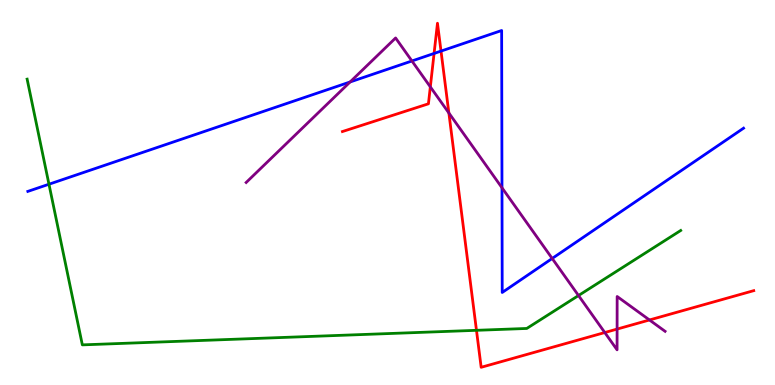[{'lines': ['blue', 'red'], 'intersections': [{'x': 5.6, 'y': 8.61}, {'x': 5.69, 'y': 8.67}]}, {'lines': ['green', 'red'], 'intersections': [{'x': 6.15, 'y': 1.42}]}, {'lines': ['purple', 'red'], 'intersections': [{'x': 5.55, 'y': 7.74}, {'x': 5.79, 'y': 7.07}, {'x': 7.8, 'y': 1.36}, {'x': 7.96, 'y': 1.45}, {'x': 8.38, 'y': 1.69}]}, {'lines': ['blue', 'green'], 'intersections': [{'x': 0.632, 'y': 5.21}]}, {'lines': ['blue', 'purple'], 'intersections': [{'x': 4.52, 'y': 7.87}, {'x': 5.32, 'y': 8.42}, {'x': 6.48, 'y': 5.12}, {'x': 7.13, 'y': 3.29}]}, {'lines': ['green', 'purple'], 'intersections': [{'x': 7.46, 'y': 2.32}]}]